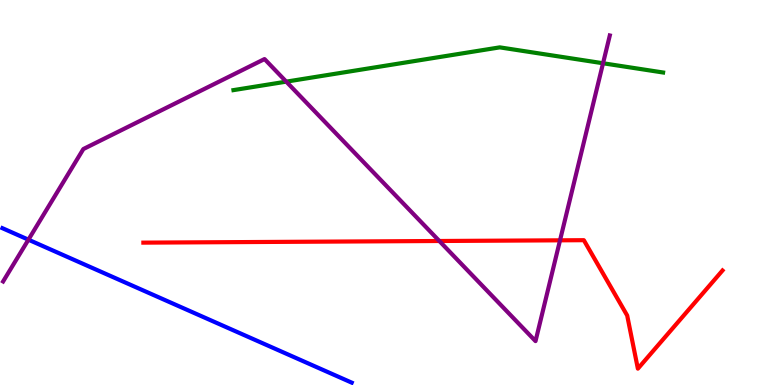[{'lines': ['blue', 'red'], 'intersections': []}, {'lines': ['green', 'red'], 'intersections': []}, {'lines': ['purple', 'red'], 'intersections': [{'x': 5.67, 'y': 3.74}, {'x': 7.23, 'y': 3.76}]}, {'lines': ['blue', 'green'], 'intersections': []}, {'lines': ['blue', 'purple'], 'intersections': [{'x': 0.367, 'y': 3.77}]}, {'lines': ['green', 'purple'], 'intersections': [{'x': 3.69, 'y': 7.88}, {'x': 7.78, 'y': 8.36}]}]